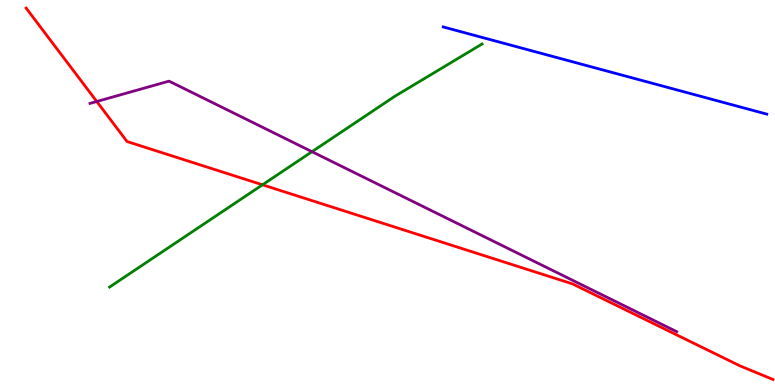[{'lines': ['blue', 'red'], 'intersections': []}, {'lines': ['green', 'red'], 'intersections': [{'x': 3.39, 'y': 5.2}]}, {'lines': ['purple', 'red'], 'intersections': [{'x': 1.25, 'y': 7.36}]}, {'lines': ['blue', 'green'], 'intersections': []}, {'lines': ['blue', 'purple'], 'intersections': []}, {'lines': ['green', 'purple'], 'intersections': [{'x': 4.03, 'y': 6.06}]}]